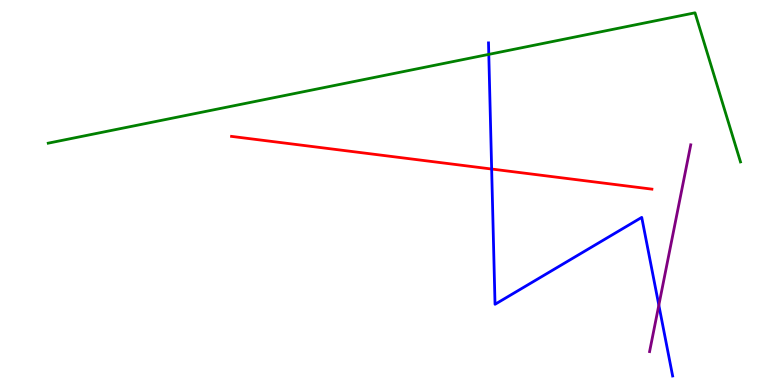[{'lines': ['blue', 'red'], 'intersections': [{'x': 6.34, 'y': 5.61}]}, {'lines': ['green', 'red'], 'intersections': []}, {'lines': ['purple', 'red'], 'intersections': []}, {'lines': ['blue', 'green'], 'intersections': [{'x': 6.31, 'y': 8.59}]}, {'lines': ['blue', 'purple'], 'intersections': [{'x': 8.5, 'y': 2.07}]}, {'lines': ['green', 'purple'], 'intersections': []}]